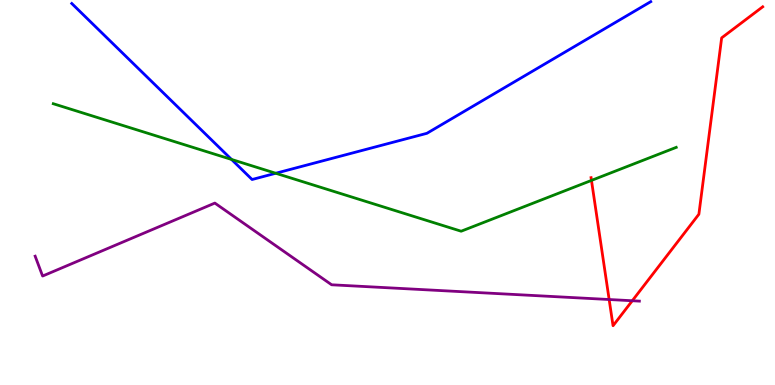[{'lines': ['blue', 'red'], 'intersections': []}, {'lines': ['green', 'red'], 'intersections': [{'x': 7.63, 'y': 5.31}]}, {'lines': ['purple', 'red'], 'intersections': [{'x': 7.86, 'y': 2.22}, {'x': 8.16, 'y': 2.19}]}, {'lines': ['blue', 'green'], 'intersections': [{'x': 2.99, 'y': 5.86}, {'x': 3.56, 'y': 5.5}]}, {'lines': ['blue', 'purple'], 'intersections': []}, {'lines': ['green', 'purple'], 'intersections': []}]